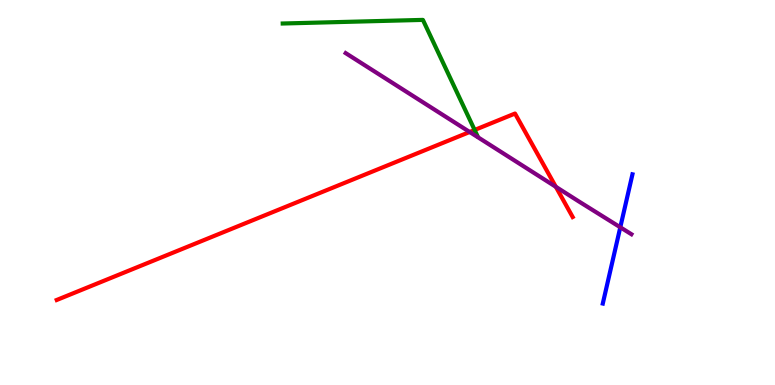[{'lines': ['blue', 'red'], 'intersections': []}, {'lines': ['green', 'red'], 'intersections': [{'x': 6.12, 'y': 6.62}]}, {'lines': ['purple', 'red'], 'intersections': [{'x': 6.06, 'y': 6.57}, {'x': 7.17, 'y': 5.15}]}, {'lines': ['blue', 'green'], 'intersections': []}, {'lines': ['blue', 'purple'], 'intersections': [{'x': 8.0, 'y': 4.1}]}, {'lines': ['green', 'purple'], 'intersections': []}]